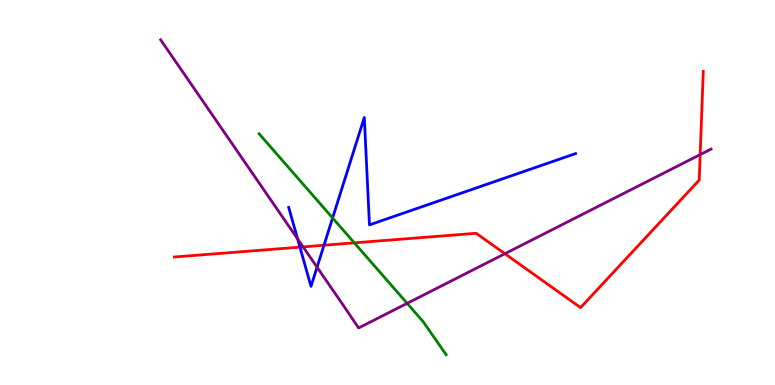[{'lines': ['blue', 'red'], 'intersections': [{'x': 3.87, 'y': 3.58}, {'x': 4.18, 'y': 3.63}]}, {'lines': ['green', 'red'], 'intersections': [{'x': 4.57, 'y': 3.69}]}, {'lines': ['purple', 'red'], 'intersections': [{'x': 3.91, 'y': 3.59}, {'x': 6.51, 'y': 3.41}, {'x': 9.03, 'y': 5.98}]}, {'lines': ['blue', 'green'], 'intersections': [{'x': 4.29, 'y': 4.34}]}, {'lines': ['blue', 'purple'], 'intersections': [{'x': 3.84, 'y': 3.79}, {'x': 4.09, 'y': 3.06}]}, {'lines': ['green', 'purple'], 'intersections': [{'x': 5.25, 'y': 2.12}]}]